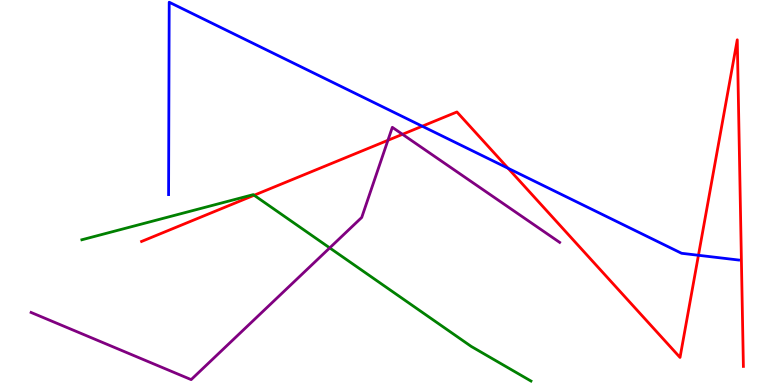[{'lines': ['blue', 'red'], 'intersections': [{'x': 5.45, 'y': 6.72}, {'x': 6.56, 'y': 5.63}, {'x': 9.01, 'y': 3.37}]}, {'lines': ['green', 'red'], 'intersections': [{'x': 3.28, 'y': 4.93}]}, {'lines': ['purple', 'red'], 'intersections': [{'x': 5.01, 'y': 6.36}, {'x': 5.19, 'y': 6.51}]}, {'lines': ['blue', 'green'], 'intersections': []}, {'lines': ['blue', 'purple'], 'intersections': []}, {'lines': ['green', 'purple'], 'intersections': [{'x': 4.25, 'y': 3.56}]}]